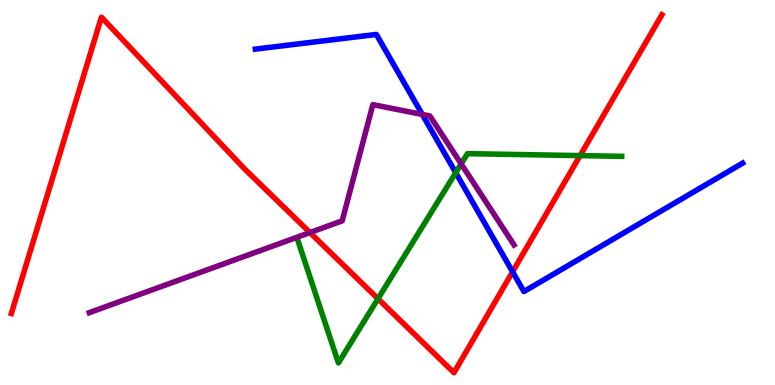[{'lines': ['blue', 'red'], 'intersections': [{'x': 6.61, 'y': 2.94}]}, {'lines': ['green', 'red'], 'intersections': [{'x': 4.88, 'y': 2.24}, {'x': 7.49, 'y': 5.96}]}, {'lines': ['purple', 'red'], 'intersections': [{'x': 4.0, 'y': 3.96}]}, {'lines': ['blue', 'green'], 'intersections': [{'x': 5.88, 'y': 5.51}]}, {'lines': ['blue', 'purple'], 'intersections': [{'x': 5.45, 'y': 7.03}]}, {'lines': ['green', 'purple'], 'intersections': [{'x': 5.95, 'y': 5.74}]}]